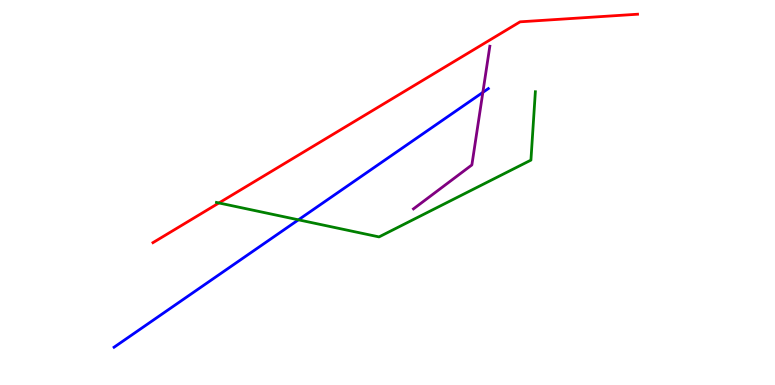[{'lines': ['blue', 'red'], 'intersections': []}, {'lines': ['green', 'red'], 'intersections': [{'x': 2.82, 'y': 4.73}]}, {'lines': ['purple', 'red'], 'intersections': []}, {'lines': ['blue', 'green'], 'intersections': [{'x': 3.85, 'y': 4.29}]}, {'lines': ['blue', 'purple'], 'intersections': [{'x': 6.23, 'y': 7.6}]}, {'lines': ['green', 'purple'], 'intersections': []}]